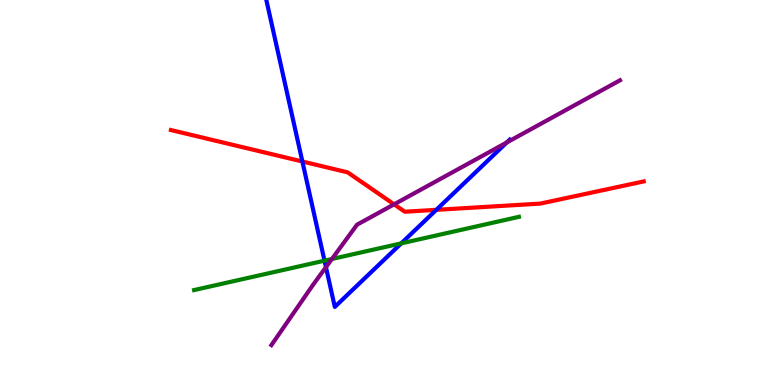[{'lines': ['blue', 'red'], 'intersections': [{'x': 3.9, 'y': 5.81}, {'x': 5.63, 'y': 4.55}]}, {'lines': ['green', 'red'], 'intersections': []}, {'lines': ['purple', 'red'], 'intersections': [{'x': 5.09, 'y': 4.69}]}, {'lines': ['blue', 'green'], 'intersections': [{'x': 4.19, 'y': 3.23}, {'x': 5.18, 'y': 3.68}]}, {'lines': ['blue', 'purple'], 'intersections': [{'x': 4.21, 'y': 3.06}, {'x': 6.54, 'y': 6.3}]}, {'lines': ['green', 'purple'], 'intersections': [{'x': 4.28, 'y': 3.27}]}]